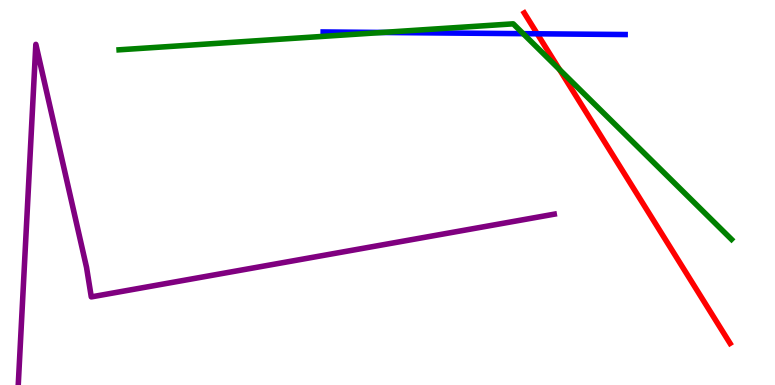[{'lines': ['blue', 'red'], 'intersections': [{'x': 6.93, 'y': 9.12}]}, {'lines': ['green', 'red'], 'intersections': [{'x': 7.22, 'y': 8.19}]}, {'lines': ['purple', 'red'], 'intersections': []}, {'lines': ['blue', 'green'], 'intersections': [{'x': 4.93, 'y': 9.16}, {'x': 6.75, 'y': 9.13}]}, {'lines': ['blue', 'purple'], 'intersections': []}, {'lines': ['green', 'purple'], 'intersections': []}]